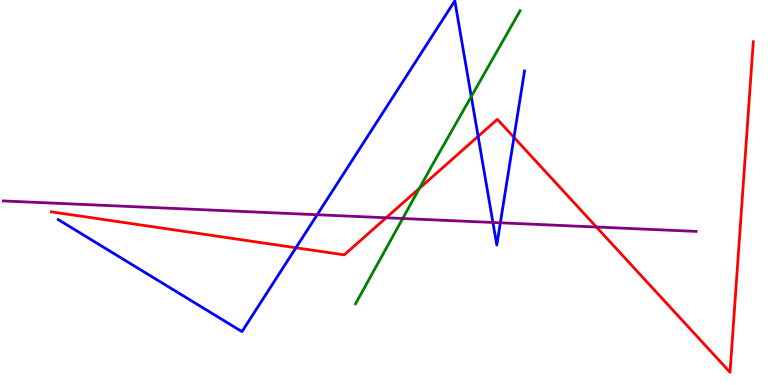[{'lines': ['blue', 'red'], 'intersections': [{'x': 3.82, 'y': 3.56}, {'x': 6.17, 'y': 6.46}, {'x': 6.63, 'y': 6.43}]}, {'lines': ['green', 'red'], 'intersections': [{'x': 5.41, 'y': 5.11}]}, {'lines': ['purple', 'red'], 'intersections': [{'x': 4.98, 'y': 4.34}, {'x': 7.7, 'y': 4.1}]}, {'lines': ['blue', 'green'], 'intersections': [{'x': 6.08, 'y': 7.49}]}, {'lines': ['blue', 'purple'], 'intersections': [{'x': 4.09, 'y': 4.42}, {'x': 6.36, 'y': 4.22}, {'x': 6.46, 'y': 4.21}]}, {'lines': ['green', 'purple'], 'intersections': [{'x': 5.2, 'y': 4.32}]}]